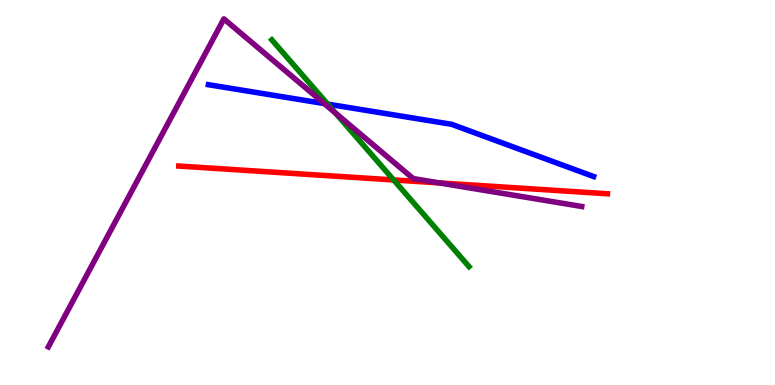[{'lines': ['blue', 'red'], 'intersections': []}, {'lines': ['green', 'red'], 'intersections': [{'x': 5.08, 'y': 5.33}]}, {'lines': ['purple', 'red'], 'intersections': [{'x': 5.67, 'y': 5.25}]}, {'lines': ['blue', 'green'], 'intersections': [{'x': 4.23, 'y': 7.3}]}, {'lines': ['blue', 'purple'], 'intersections': [{'x': 4.18, 'y': 7.31}]}, {'lines': ['green', 'purple'], 'intersections': [{'x': 4.33, 'y': 7.07}]}]